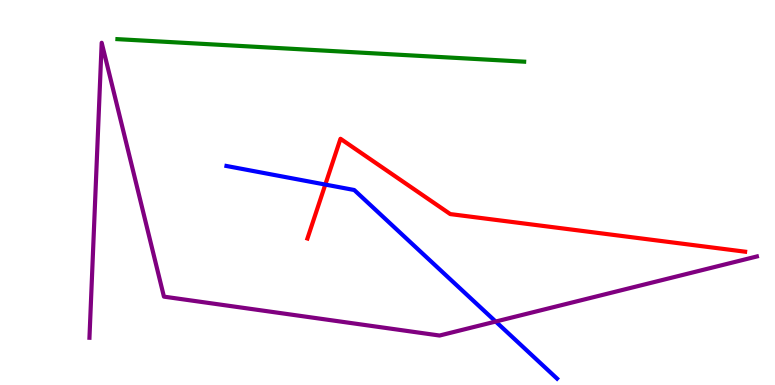[{'lines': ['blue', 'red'], 'intersections': [{'x': 4.2, 'y': 5.21}]}, {'lines': ['green', 'red'], 'intersections': []}, {'lines': ['purple', 'red'], 'intersections': []}, {'lines': ['blue', 'green'], 'intersections': []}, {'lines': ['blue', 'purple'], 'intersections': [{'x': 6.4, 'y': 1.65}]}, {'lines': ['green', 'purple'], 'intersections': []}]